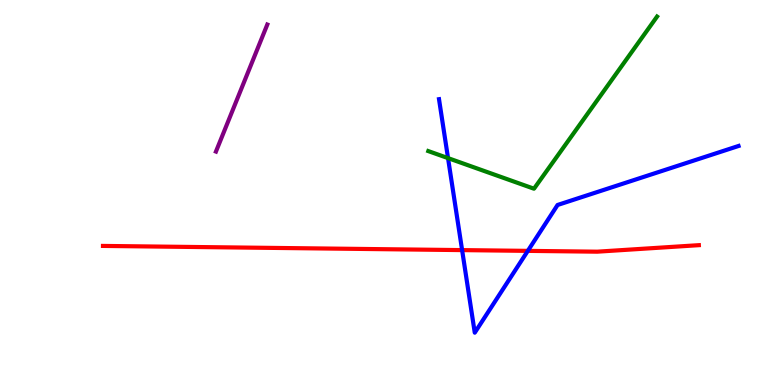[{'lines': ['blue', 'red'], 'intersections': [{'x': 5.96, 'y': 3.5}, {'x': 6.81, 'y': 3.48}]}, {'lines': ['green', 'red'], 'intersections': []}, {'lines': ['purple', 'red'], 'intersections': []}, {'lines': ['blue', 'green'], 'intersections': [{'x': 5.78, 'y': 5.89}]}, {'lines': ['blue', 'purple'], 'intersections': []}, {'lines': ['green', 'purple'], 'intersections': []}]